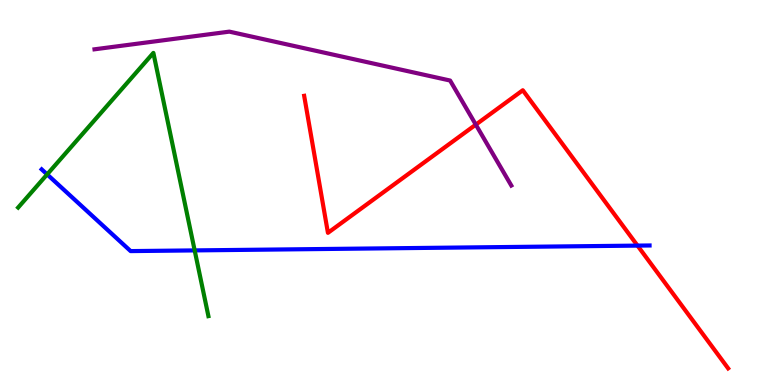[{'lines': ['blue', 'red'], 'intersections': [{'x': 8.23, 'y': 3.62}]}, {'lines': ['green', 'red'], 'intersections': []}, {'lines': ['purple', 'red'], 'intersections': [{'x': 6.14, 'y': 6.76}]}, {'lines': ['blue', 'green'], 'intersections': [{'x': 0.608, 'y': 5.47}, {'x': 2.51, 'y': 3.5}]}, {'lines': ['blue', 'purple'], 'intersections': []}, {'lines': ['green', 'purple'], 'intersections': []}]